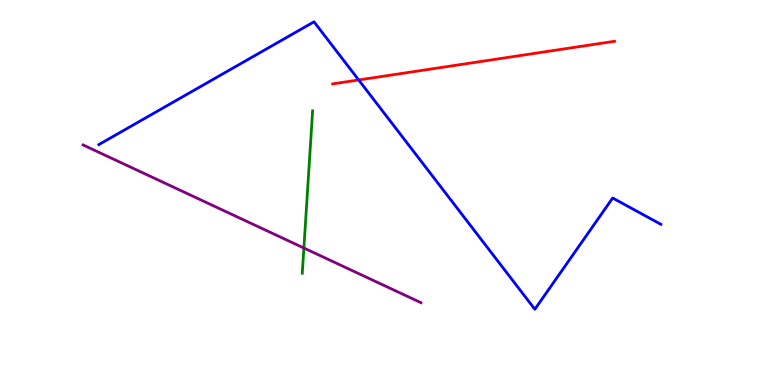[{'lines': ['blue', 'red'], 'intersections': [{'x': 4.63, 'y': 7.92}]}, {'lines': ['green', 'red'], 'intersections': []}, {'lines': ['purple', 'red'], 'intersections': []}, {'lines': ['blue', 'green'], 'intersections': []}, {'lines': ['blue', 'purple'], 'intersections': []}, {'lines': ['green', 'purple'], 'intersections': [{'x': 3.92, 'y': 3.56}]}]